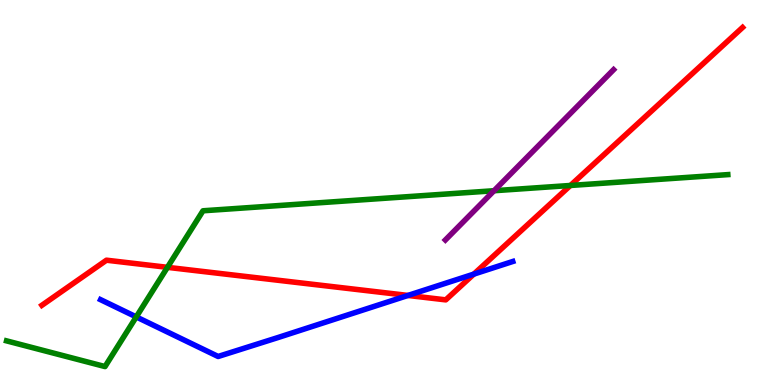[{'lines': ['blue', 'red'], 'intersections': [{'x': 5.26, 'y': 2.33}, {'x': 6.11, 'y': 2.88}]}, {'lines': ['green', 'red'], 'intersections': [{'x': 2.16, 'y': 3.06}, {'x': 7.36, 'y': 5.18}]}, {'lines': ['purple', 'red'], 'intersections': []}, {'lines': ['blue', 'green'], 'intersections': [{'x': 1.76, 'y': 1.77}]}, {'lines': ['blue', 'purple'], 'intersections': []}, {'lines': ['green', 'purple'], 'intersections': [{'x': 6.37, 'y': 5.05}]}]